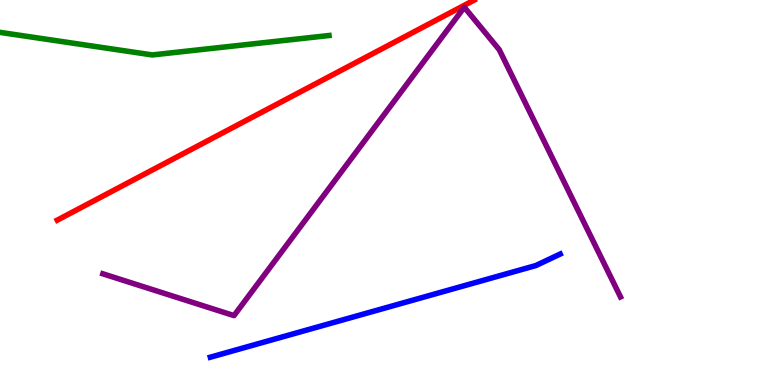[{'lines': ['blue', 'red'], 'intersections': []}, {'lines': ['green', 'red'], 'intersections': []}, {'lines': ['purple', 'red'], 'intersections': []}, {'lines': ['blue', 'green'], 'intersections': []}, {'lines': ['blue', 'purple'], 'intersections': []}, {'lines': ['green', 'purple'], 'intersections': []}]